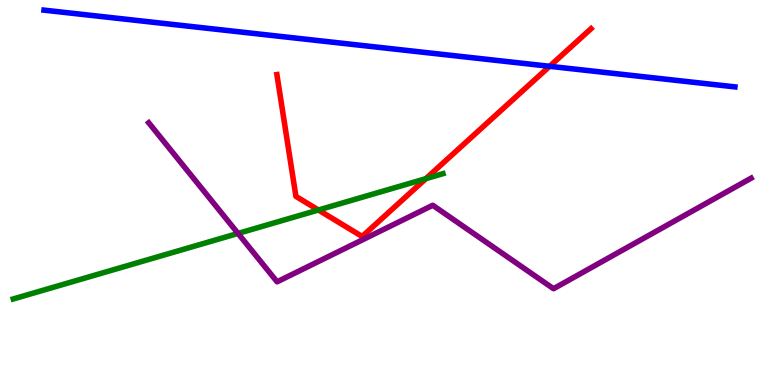[{'lines': ['blue', 'red'], 'intersections': [{'x': 7.09, 'y': 8.28}]}, {'lines': ['green', 'red'], 'intersections': [{'x': 4.11, 'y': 4.55}, {'x': 5.49, 'y': 5.36}]}, {'lines': ['purple', 'red'], 'intersections': []}, {'lines': ['blue', 'green'], 'intersections': []}, {'lines': ['blue', 'purple'], 'intersections': []}, {'lines': ['green', 'purple'], 'intersections': [{'x': 3.07, 'y': 3.94}]}]